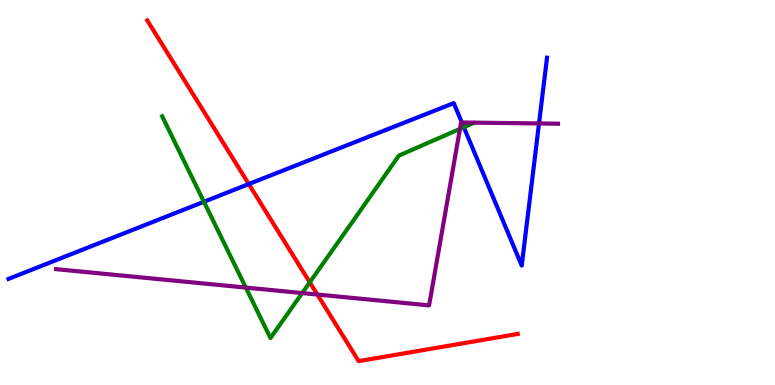[{'lines': ['blue', 'red'], 'intersections': [{'x': 3.21, 'y': 5.22}]}, {'lines': ['green', 'red'], 'intersections': [{'x': 4.0, 'y': 2.67}]}, {'lines': ['purple', 'red'], 'intersections': [{'x': 4.09, 'y': 2.35}]}, {'lines': ['blue', 'green'], 'intersections': [{'x': 2.63, 'y': 4.76}, {'x': 5.99, 'y': 6.7}]}, {'lines': ['blue', 'purple'], 'intersections': [{'x': 5.96, 'y': 6.82}, {'x': 6.96, 'y': 6.79}]}, {'lines': ['green', 'purple'], 'intersections': [{'x': 3.17, 'y': 2.53}, {'x': 3.9, 'y': 2.39}, {'x': 5.93, 'y': 6.65}]}]